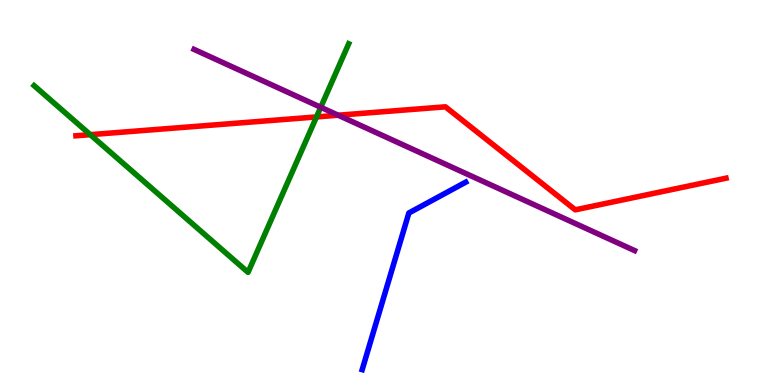[{'lines': ['blue', 'red'], 'intersections': []}, {'lines': ['green', 'red'], 'intersections': [{'x': 1.16, 'y': 6.5}, {'x': 4.08, 'y': 6.96}]}, {'lines': ['purple', 'red'], 'intersections': [{'x': 4.36, 'y': 7.01}]}, {'lines': ['blue', 'green'], 'intersections': []}, {'lines': ['blue', 'purple'], 'intersections': []}, {'lines': ['green', 'purple'], 'intersections': [{'x': 4.14, 'y': 7.21}]}]